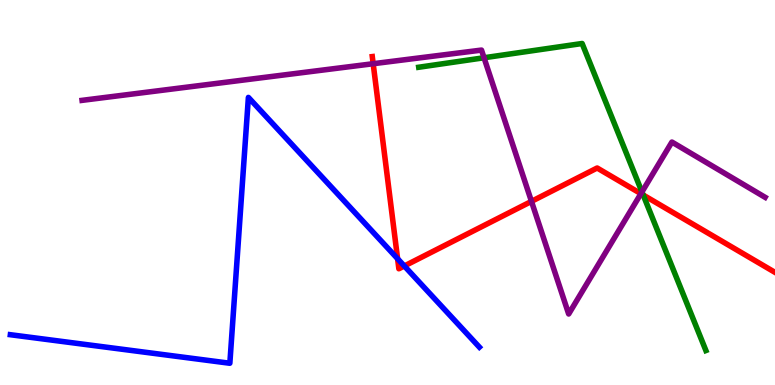[{'lines': ['blue', 'red'], 'intersections': [{'x': 5.13, 'y': 3.28}, {'x': 5.22, 'y': 3.09}]}, {'lines': ['green', 'red'], 'intersections': [{'x': 8.3, 'y': 4.93}]}, {'lines': ['purple', 'red'], 'intersections': [{'x': 4.82, 'y': 8.34}, {'x': 6.86, 'y': 4.77}, {'x': 8.27, 'y': 4.97}]}, {'lines': ['blue', 'green'], 'intersections': []}, {'lines': ['blue', 'purple'], 'intersections': []}, {'lines': ['green', 'purple'], 'intersections': [{'x': 6.25, 'y': 8.5}, {'x': 8.28, 'y': 5.01}]}]